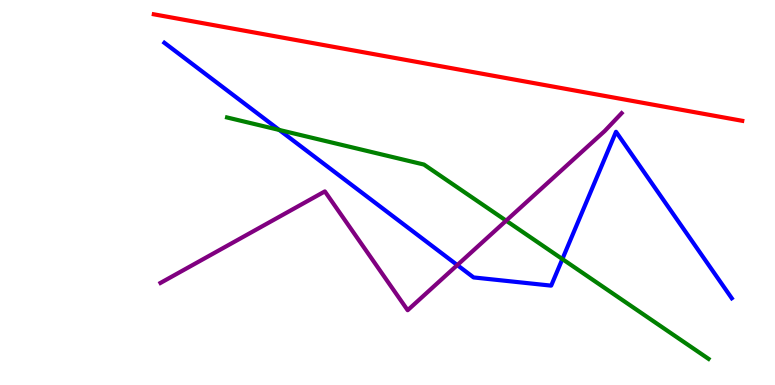[{'lines': ['blue', 'red'], 'intersections': []}, {'lines': ['green', 'red'], 'intersections': []}, {'lines': ['purple', 'red'], 'intersections': []}, {'lines': ['blue', 'green'], 'intersections': [{'x': 3.6, 'y': 6.62}, {'x': 7.26, 'y': 3.27}]}, {'lines': ['blue', 'purple'], 'intersections': [{'x': 5.9, 'y': 3.11}]}, {'lines': ['green', 'purple'], 'intersections': [{'x': 6.53, 'y': 4.27}]}]